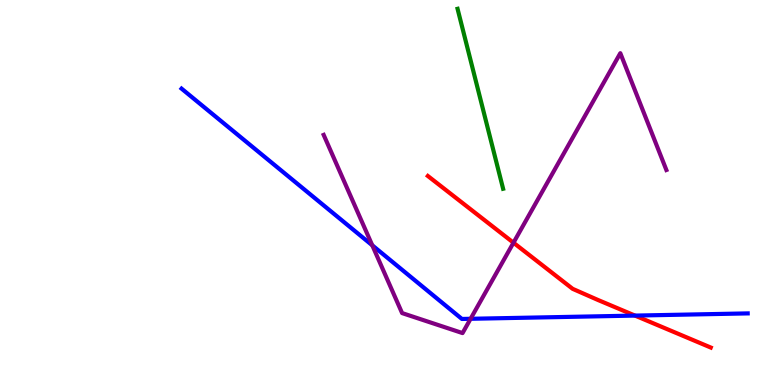[{'lines': ['blue', 'red'], 'intersections': [{'x': 8.19, 'y': 1.8}]}, {'lines': ['green', 'red'], 'intersections': []}, {'lines': ['purple', 'red'], 'intersections': [{'x': 6.63, 'y': 3.7}]}, {'lines': ['blue', 'green'], 'intersections': []}, {'lines': ['blue', 'purple'], 'intersections': [{'x': 4.8, 'y': 3.63}, {'x': 6.07, 'y': 1.72}]}, {'lines': ['green', 'purple'], 'intersections': []}]